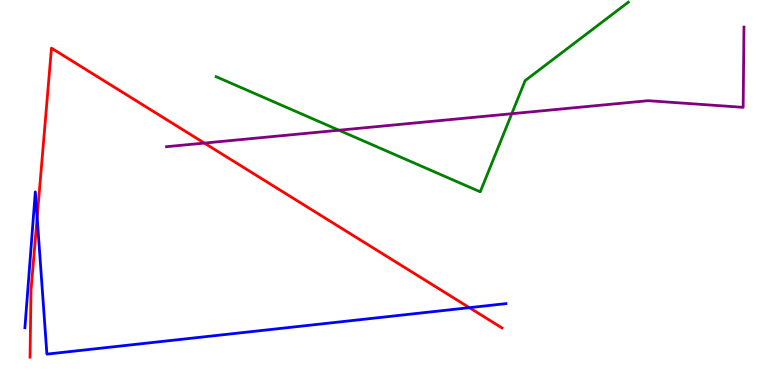[{'lines': ['blue', 'red'], 'intersections': [{'x': 0.479, 'y': 4.35}, {'x': 6.06, 'y': 2.01}]}, {'lines': ['green', 'red'], 'intersections': []}, {'lines': ['purple', 'red'], 'intersections': [{'x': 2.64, 'y': 6.28}]}, {'lines': ['blue', 'green'], 'intersections': []}, {'lines': ['blue', 'purple'], 'intersections': []}, {'lines': ['green', 'purple'], 'intersections': [{'x': 4.37, 'y': 6.62}, {'x': 6.6, 'y': 7.05}]}]